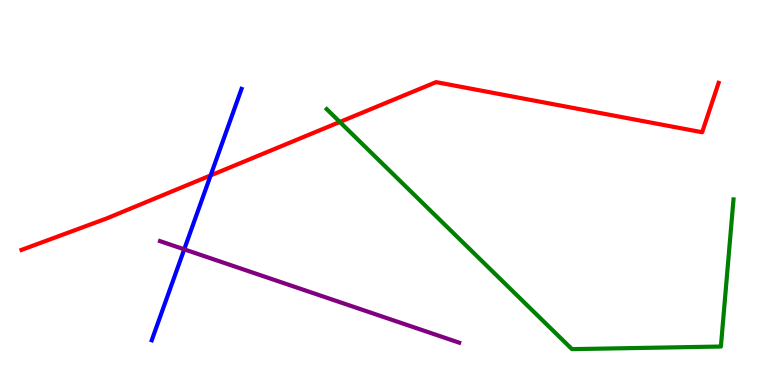[{'lines': ['blue', 'red'], 'intersections': [{'x': 2.72, 'y': 5.44}]}, {'lines': ['green', 'red'], 'intersections': [{'x': 4.38, 'y': 6.83}]}, {'lines': ['purple', 'red'], 'intersections': []}, {'lines': ['blue', 'green'], 'intersections': []}, {'lines': ['blue', 'purple'], 'intersections': [{'x': 2.38, 'y': 3.52}]}, {'lines': ['green', 'purple'], 'intersections': []}]